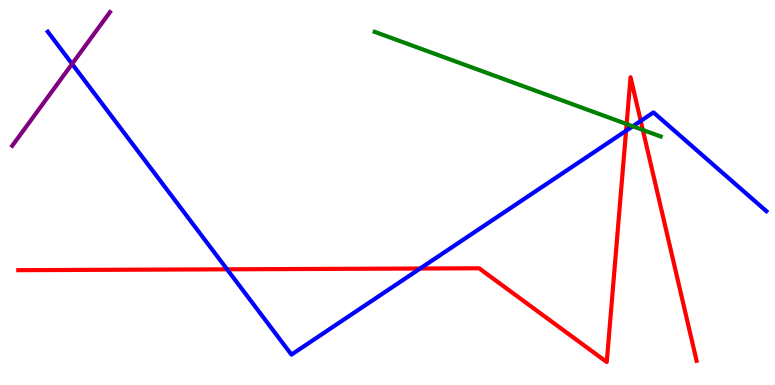[{'lines': ['blue', 'red'], 'intersections': [{'x': 2.93, 'y': 3.0}, {'x': 5.42, 'y': 3.03}, {'x': 8.08, 'y': 6.6}, {'x': 8.27, 'y': 6.86}]}, {'lines': ['green', 'red'], 'intersections': [{'x': 8.09, 'y': 6.78}, {'x': 8.29, 'y': 6.62}]}, {'lines': ['purple', 'red'], 'intersections': []}, {'lines': ['blue', 'green'], 'intersections': [{'x': 8.16, 'y': 6.72}]}, {'lines': ['blue', 'purple'], 'intersections': [{'x': 0.93, 'y': 8.34}]}, {'lines': ['green', 'purple'], 'intersections': []}]